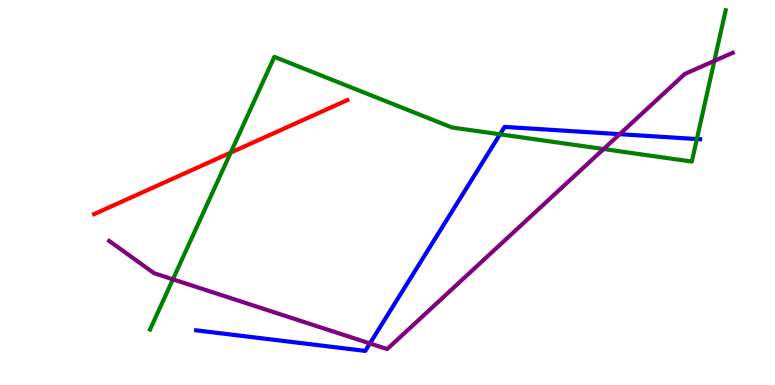[{'lines': ['blue', 'red'], 'intersections': []}, {'lines': ['green', 'red'], 'intersections': [{'x': 2.98, 'y': 6.04}]}, {'lines': ['purple', 'red'], 'intersections': []}, {'lines': ['blue', 'green'], 'intersections': [{'x': 6.45, 'y': 6.51}, {'x': 8.99, 'y': 6.39}]}, {'lines': ['blue', 'purple'], 'intersections': [{'x': 4.77, 'y': 1.08}, {'x': 8.0, 'y': 6.52}]}, {'lines': ['green', 'purple'], 'intersections': [{'x': 2.23, 'y': 2.74}, {'x': 7.79, 'y': 6.13}, {'x': 9.22, 'y': 8.42}]}]